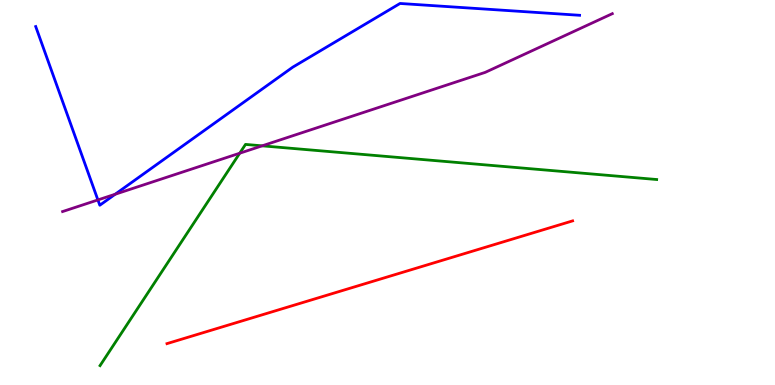[{'lines': ['blue', 'red'], 'intersections': []}, {'lines': ['green', 'red'], 'intersections': []}, {'lines': ['purple', 'red'], 'intersections': []}, {'lines': ['blue', 'green'], 'intersections': []}, {'lines': ['blue', 'purple'], 'intersections': [{'x': 1.26, 'y': 4.81}, {'x': 1.49, 'y': 4.95}]}, {'lines': ['green', 'purple'], 'intersections': [{'x': 3.09, 'y': 6.02}, {'x': 3.38, 'y': 6.21}]}]